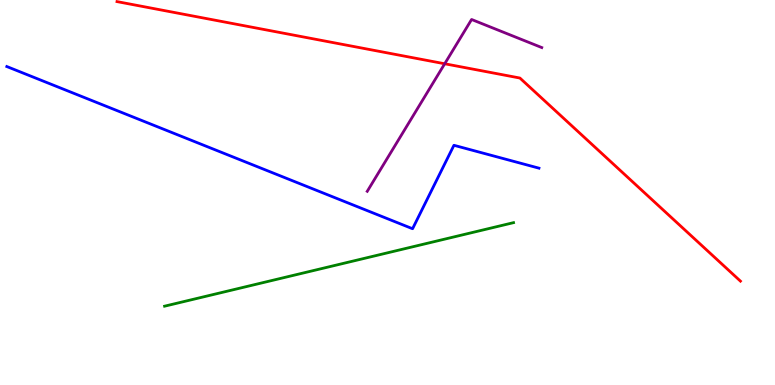[{'lines': ['blue', 'red'], 'intersections': []}, {'lines': ['green', 'red'], 'intersections': []}, {'lines': ['purple', 'red'], 'intersections': [{'x': 5.74, 'y': 8.34}]}, {'lines': ['blue', 'green'], 'intersections': []}, {'lines': ['blue', 'purple'], 'intersections': []}, {'lines': ['green', 'purple'], 'intersections': []}]